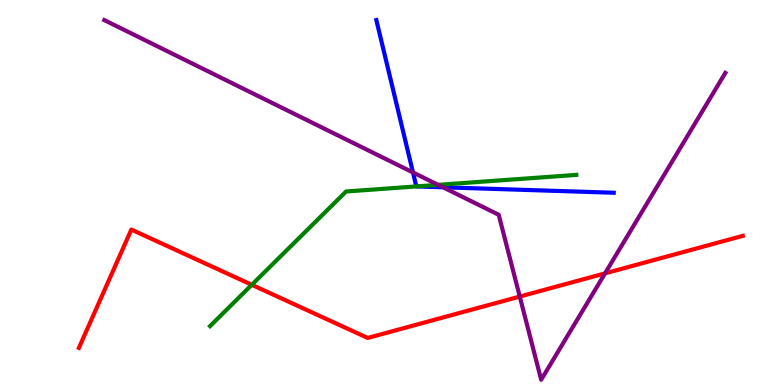[{'lines': ['blue', 'red'], 'intersections': []}, {'lines': ['green', 'red'], 'intersections': [{'x': 3.25, 'y': 2.6}]}, {'lines': ['purple', 'red'], 'intersections': [{'x': 6.71, 'y': 2.3}, {'x': 7.81, 'y': 2.9}]}, {'lines': ['blue', 'green'], 'intersections': [{'x': 5.37, 'y': 5.16}]}, {'lines': ['blue', 'purple'], 'intersections': [{'x': 5.33, 'y': 5.52}, {'x': 5.72, 'y': 5.14}]}, {'lines': ['green', 'purple'], 'intersections': [{'x': 5.65, 'y': 5.2}]}]